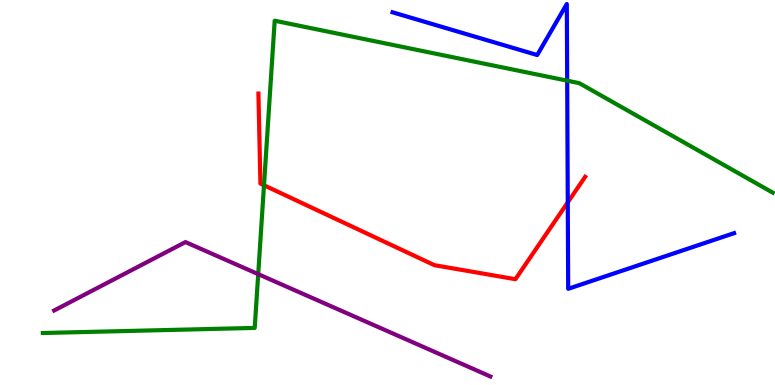[{'lines': ['blue', 'red'], 'intersections': [{'x': 7.33, 'y': 4.74}]}, {'lines': ['green', 'red'], 'intersections': [{'x': 3.41, 'y': 5.19}]}, {'lines': ['purple', 'red'], 'intersections': []}, {'lines': ['blue', 'green'], 'intersections': [{'x': 7.32, 'y': 7.9}]}, {'lines': ['blue', 'purple'], 'intersections': []}, {'lines': ['green', 'purple'], 'intersections': [{'x': 3.33, 'y': 2.88}]}]